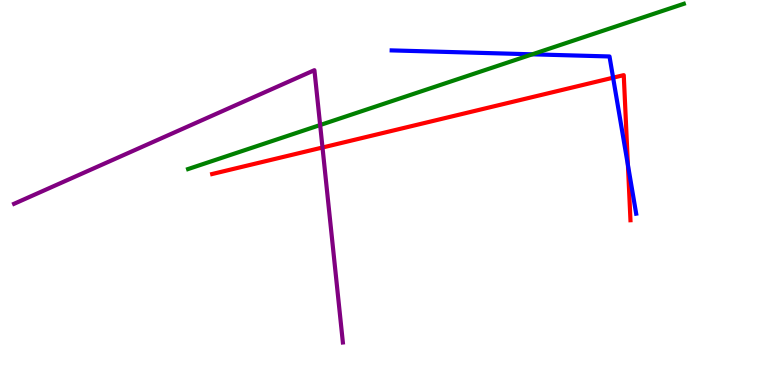[{'lines': ['blue', 'red'], 'intersections': [{'x': 7.91, 'y': 7.98}, {'x': 8.1, 'y': 5.72}]}, {'lines': ['green', 'red'], 'intersections': []}, {'lines': ['purple', 'red'], 'intersections': [{'x': 4.16, 'y': 6.17}]}, {'lines': ['blue', 'green'], 'intersections': [{'x': 6.87, 'y': 8.59}]}, {'lines': ['blue', 'purple'], 'intersections': []}, {'lines': ['green', 'purple'], 'intersections': [{'x': 4.13, 'y': 6.75}]}]